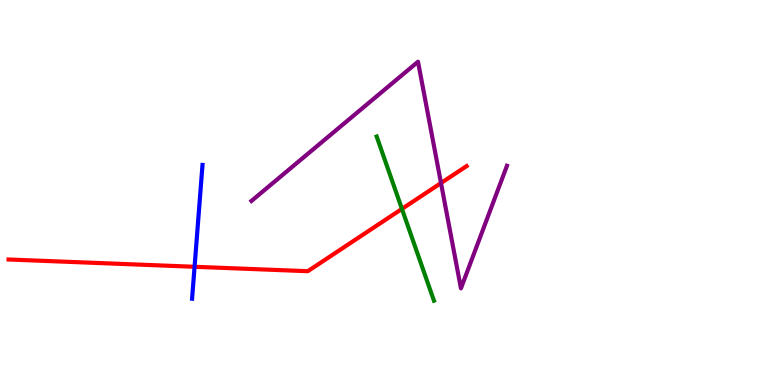[{'lines': ['blue', 'red'], 'intersections': [{'x': 2.51, 'y': 3.07}]}, {'lines': ['green', 'red'], 'intersections': [{'x': 5.19, 'y': 4.57}]}, {'lines': ['purple', 'red'], 'intersections': [{'x': 5.69, 'y': 5.25}]}, {'lines': ['blue', 'green'], 'intersections': []}, {'lines': ['blue', 'purple'], 'intersections': []}, {'lines': ['green', 'purple'], 'intersections': []}]